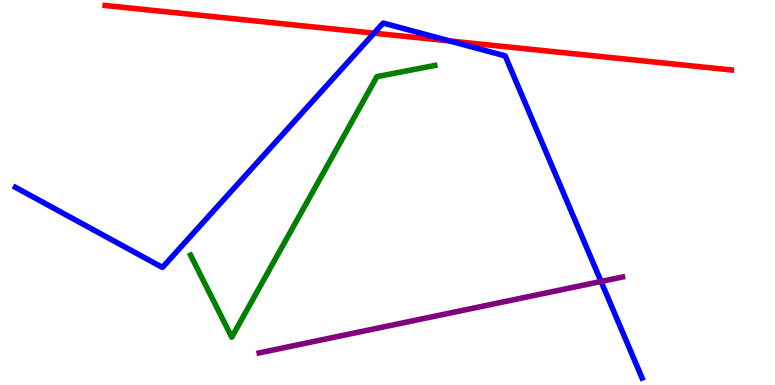[{'lines': ['blue', 'red'], 'intersections': [{'x': 4.83, 'y': 9.14}, {'x': 5.8, 'y': 8.94}]}, {'lines': ['green', 'red'], 'intersections': []}, {'lines': ['purple', 'red'], 'intersections': []}, {'lines': ['blue', 'green'], 'intersections': []}, {'lines': ['blue', 'purple'], 'intersections': [{'x': 7.76, 'y': 2.69}]}, {'lines': ['green', 'purple'], 'intersections': []}]